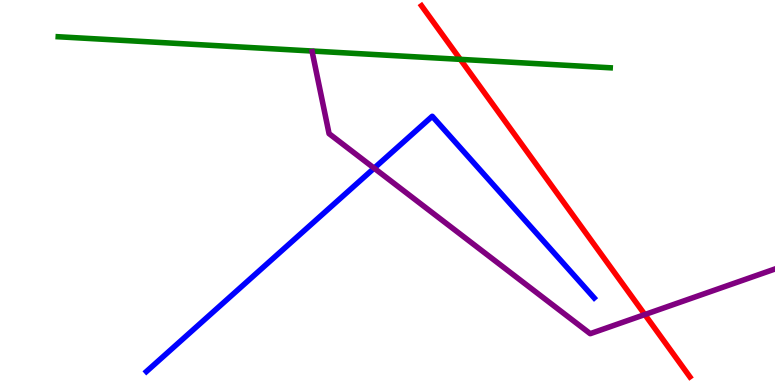[{'lines': ['blue', 'red'], 'intersections': []}, {'lines': ['green', 'red'], 'intersections': [{'x': 5.94, 'y': 8.46}]}, {'lines': ['purple', 'red'], 'intersections': [{'x': 8.32, 'y': 1.83}]}, {'lines': ['blue', 'green'], 'intersections': []}, {'lines': ['blue', 'purple'], 'intersections': [{'x': 4.83, 'y': 5.63}]}, {'lines': ['green', 'purple'], 'intersections': []}]